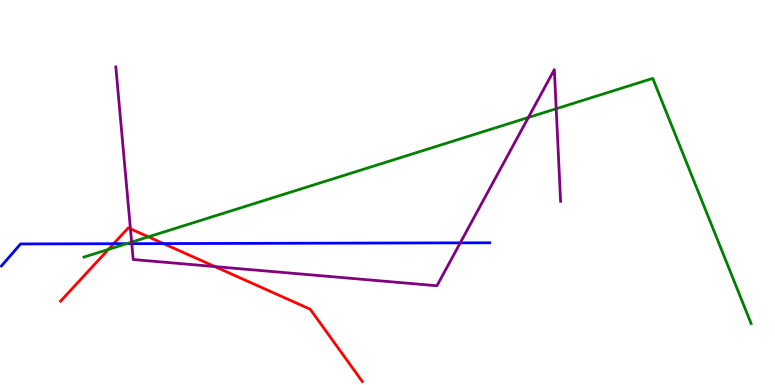[{'lines': ['blue', 'red'], 'intersections': [{'x': 1.47, 'y': 3.67}, {'x': 2.11, 'y': 3.67}]}, {'lines': ['green', 'red'], 'intersections': [{'x': 1.4, 'y': 3.52}, {'x': 1.91, 'y': 3.85}]}, {'lines': ['purple', 'red'], 'intersections': [{'x': 1.68, 'y': 4.06}, {'x': 2.77, 'y': 3.08}]}, {'lines': ['blue', 'green'], 'intersections': [{'x': 1.63, 'y': 3.67}]}, {'lines': ['blue', 'purple'], 'intersections': [{'x': 1.7, 'y': 3.67}, {'x': 5.94, 'y': 3.69}]}, {'lines': ['green', 'purple'], 'intersections': [{'x': 1.7, 'y': 3.71}, {'x': 6.82, 'y': 6.95}, {'x': 7.18, 'y': 7.18}]}]